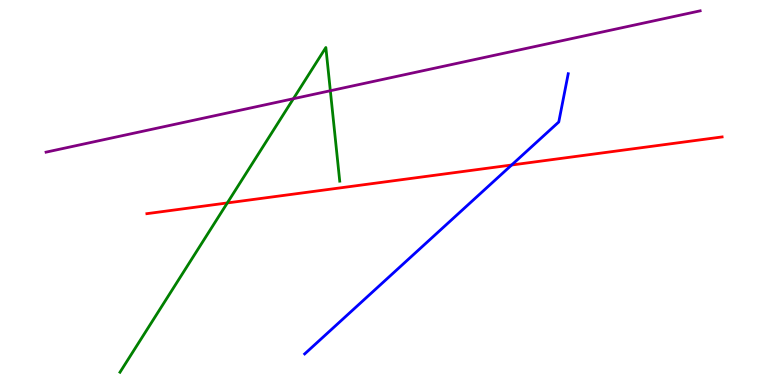[{'lines': ['blue', 'red'], 'intersections': [{'x': 6.6, 'y': 5.71}]}, {'lines': ['green', 'red'], 'intersections': [{'x': 2.93, 'y': 4.73}]}, {'lines': ['purple', 'red'], 'intersections': []}, {'lines': ['blue', 'green'], 'intersections': []}, {'lines': ['blue', 'purple'], 'intersections': []}, {'lines': ['green', 'purple'], 'intersections': [{'x': 3.79, 'y': 7.44}, {'x': 4.26, 'y': 7.64}]}]